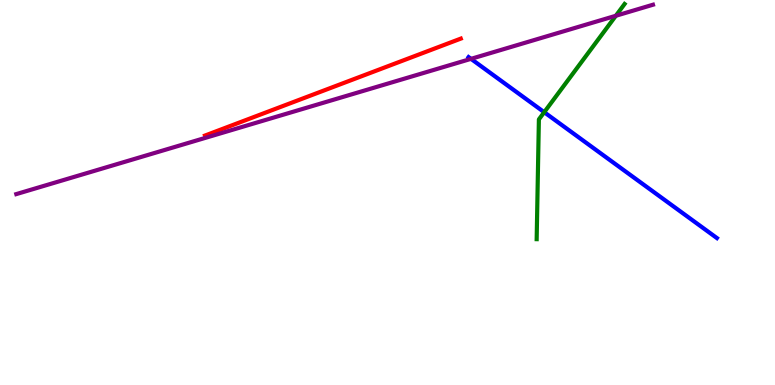[{'lines': ['blue', 'red'], 'intersections': []}, {'lines': ['green', 'red'], 'intersections': []}, {'lines': ['purple', 'red'], 'intersections': []}, {'lines': ['blue', 'green'], 'intersections': [{'x': 7.02, 'y': 7.09}]}, {'lines': ['blue', 'purple'], 'intersections': [{'x': 6.08, 'y': 8.47}]}, {'lines': ['green', 'purple'], 'intersections': [{'x': 7.95, 'y': 9.59}]}]